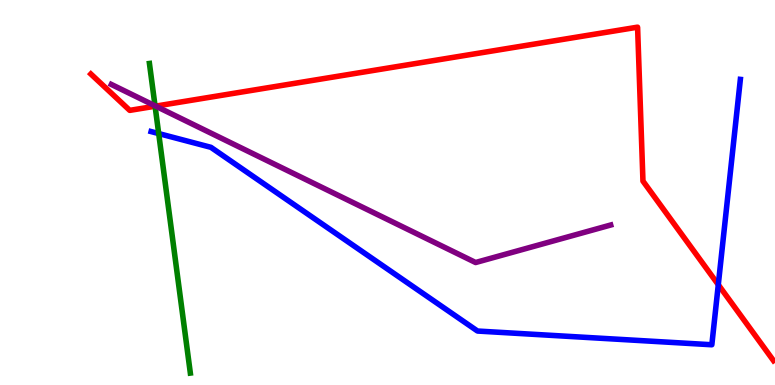[{'lines': ['blue', 'red'], 'intersections': [{'x': 9.27, 'y': 2.61}]}, {'lines': ['green', 'red'], 'intersections': [{'x': 2.0, 'y': 7.24}]}, {'lines': ['purple', 'red'], 'intersections': [{'x': 2.01, 'y': 7.24}]}, {'lines': ['blue', 'green'], 'intersections': [{'x': 2.05, 'y': 6.53}]}, {'lines': ['blue', 'purple'], 'intersections': []}, {'lines': ['green', 'purple'], 'intersections': [{'x': 2.0, 'y': 7.25}]}]